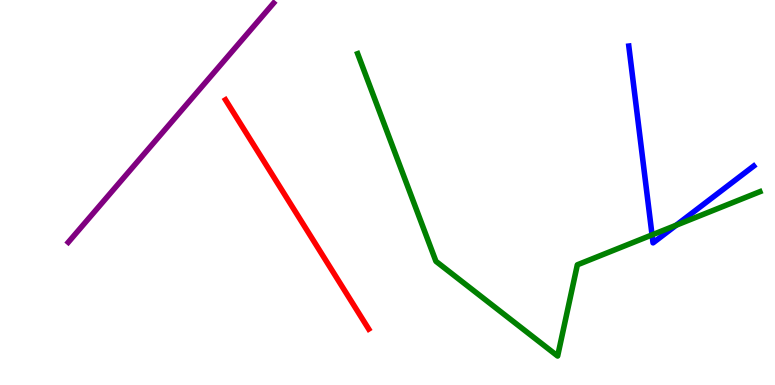[{'lines': ['blue', 'red'], 'intersections': []}, {'lines': ['green', 'red'], 'intersections': []}, {'lines': ['purple', 'red'], 'intersections': []}, {'lines': ['blue', 'green'], 'intersections': [{'x': 8.41, 'y': 3.9}, {'x': 8.72, 'y': 4.15}]}, {'lines': ['blue', 'purple'], 'intersections': []}, {'lines': ['green', 'purple'], 'intersections': []}]